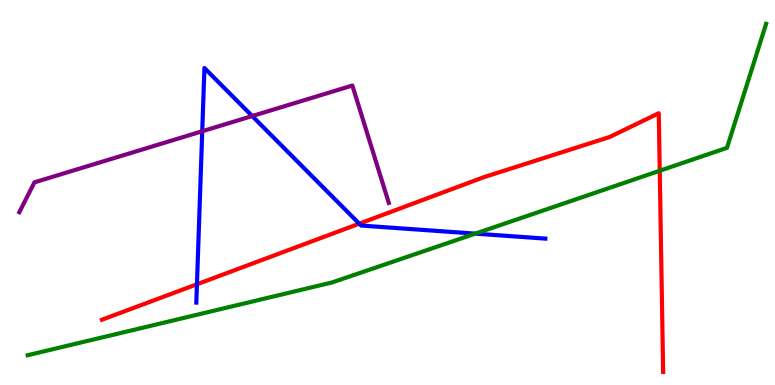[{'lines': ['blue', 'red'], 'intersections': [{'x': 2.54, 'y': 2.62}, {'x': 4.64, 'y': 4.19}]}, {'lines': ['green', 'red'], 'intersections': [{'x': 8.51, 'y': 5.56}]}, {'lines': ['purple', 'red'], 'intersections': []}, {'lines': ['blue', 'green'], 'intersections': [{'x': 6.13, 'y': 3.93}]}, {'lines': ['blue', 'purple'], 'intersections': [{'x': 2.61, 'y': 6.59}, {'x': 3.25, 'y': 6.99}]}, {'lines': ['green', 'purple'], 'intersections': []}]